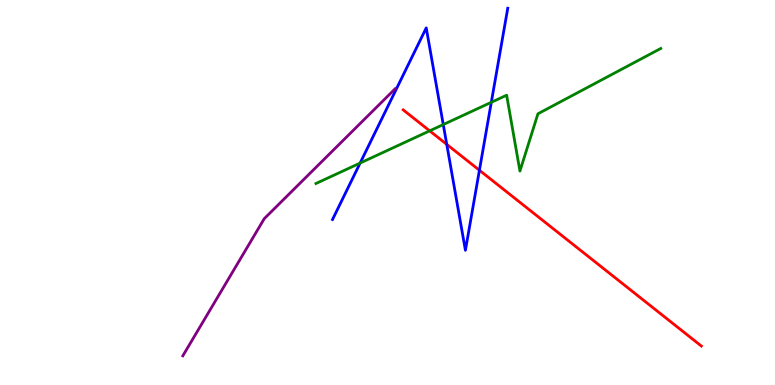[{'lines': ['blue', 'red'], 'intersections': [{'x': 5.76, 'y': 6.25}, {'x': 6.19, 'y': 5.58}]}, {'lines': ['green', 'red'], 'intersections': [{'x': 5.54, 'y': 6.6}]}, {'lines': ['purple', 'red'], 'intersections': []}, {'lines': ['blue', 'green'], 'intersections': [{'x': 4.65, 'y': 5.76}, {'x': 5.72, 'y': 6.76}, {'x': 6.34, 'y': 7.34}]}, {'lines': ['blue', 'purple'], 'intersections': []}, {'lines': ['green', 'purple'], 'intersections': []}]